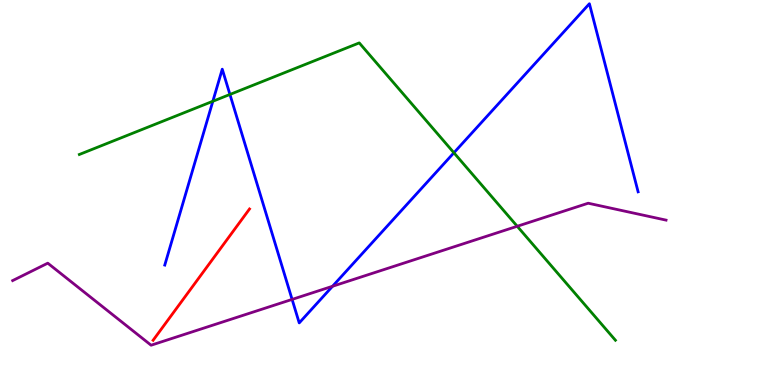[{'lines': ['blue', 'red'], 'intersections': []}, {'lines': ['green', 'red'], 'intersections': []}, {'lines': ['purple', 'red'], 'intersections': []}, {'lines': ['blue', 'green'], 'intersections': [{'x': 2.75, 'y': 7.37}, {'x': 2.97, 'y': 7.55}, {'x': 5.86, 'y': 6.03}]}, {'lines': ['blue', 'purple'], 'intersections': [{'x': 3.77, 'y': 2.22}, {'x': 4.29, 'y': 2.56}]}, {'lines': ['green', 'purple'], 'intersections': [{'x': 6.67, 'y': 4.12}]}]